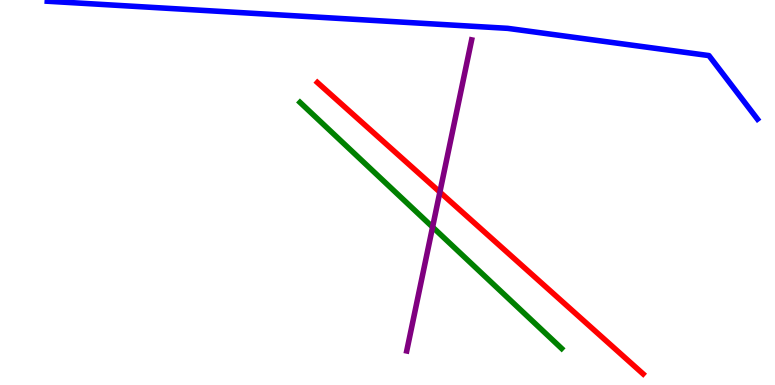[{'lines': ['blue', 'red'], 'intersections': []}, {'lines': ['green', 'red'], 'intersections': []}, {'lines': ['purple', 'red'], 'intersections': [{'x': 5.68, 'y': 5.01}]}, {'lines': ['blue', 'green'], 'intersections': []}, {'lines': ['blue', 'purple'], 'intersections': []}, {'lines': ['green', 'purple'], 'intersections': [{'x': 5.58, 'y': 4.1}]}]